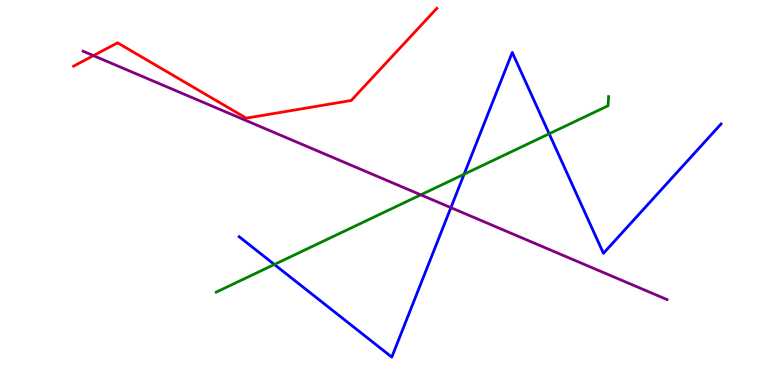[{'lines': ['blue', 'red'], 'intersections': []}, {'lines': ['green', 'red'], 'intersections': []}, {'lines': ['purple', 'red'], 'intersections': [{'x': 1.21, 'y': 8.56}]}, {'lines': ['blue', 'green'], 'intersections': [{'x': 3.54, 'y': 3.13}, {'x': 5.99, 'y': 5.47}, {'x': 7.09, 'y': 6.53}]}, {'lines': ['blue', 'purple'], 'intersections': [{'x': 5.82, 'y': 4.61}]}, {'lines': ['green', 'purple'], 'intersections': [{'x': 5.43, 'y': 4.94}]}]